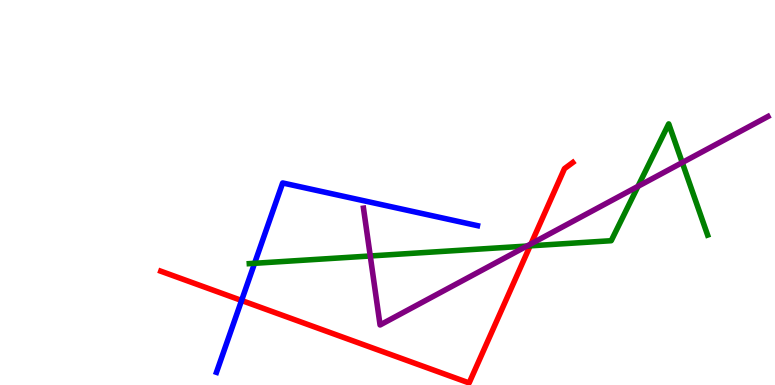[{'lines': ['blue', 'red'], 'intersections': [{'x': 3.12, 'y': 2.2}]}, {'lines': ['green', 'red'], 'intersections': [{'x': 6.84, 'y': 3.61}]}, {'lines': ['purple', 'red'], 'intersections': [{'x': 6.85, 'y': 3.67}]}, {'lines': ['blue', 'green'], 'intersections': [{'x': 3.28, 'y': 3.16}]}, {'lines': ['blue', 'purple'], 'intersections': []}, {'lines': ['green', 'purple'], 'intersections': [{'x': 4.78, 'y': 3.35}, {'x': 6.8, 'y': 3.61}, {'x': 8.23, 'y': 5.16}, {'x': 8.8, 'y': 5.78}]}]